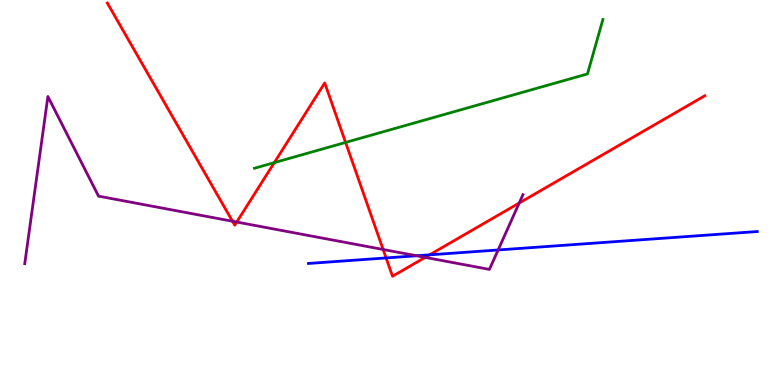[{'lines': ['blue', 'red'], 'intersections': [{'x': 4.98, 'y': 3.3}, {'x': 5.54, 'y': 3.38}]}, {'lines': ['green', 'red'], 'intersections': [{'x': 3.54, 'y': 5.78}, {'x': 4.46, 'y': 6.3}]}, {'lines': ['purple', 'red'], 'intersections': [{'x': 3.0, 'y': 4.25}, {'x': 3.05, 'y': 4.23}, {'x': 4.94, 'y': 3.52}, {'x': 5.49, 'y': 3.32}, {'x': 6.7, 'y': 4.73}]}, {'lines': ['blue', 'green'], 'intersections': []}, {'lines': ['blue', 'purple'], 'intersections': [{'x': 5.38, 'y': 3.36}, {'x': 6.43, 'y': 3.51}]}, {'lines': ['green', 'purple'], 'intersections': []}]